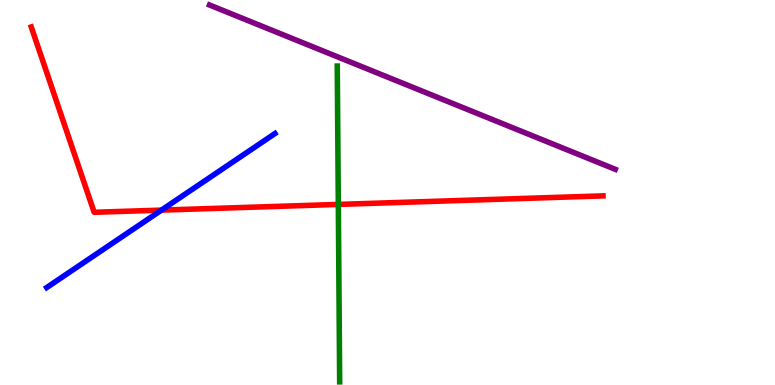[{'lines': ['blue', 'red'], 'intersections': [{'x': 2.08, 'y': 4.54}]}, {'lines': ['green', 'red'], 'intersections': [{'x': 4.37, 'y': 4.69}]}, {'lines': ['purple', 'red'], 'intersections': []}, {'lines': ['blue', 'green'], 'intersections': []}, {'lines': ['blue', 'purple'], 'intersections': []}, {'lines': ['green', 'purple'], 'intersections': []}]